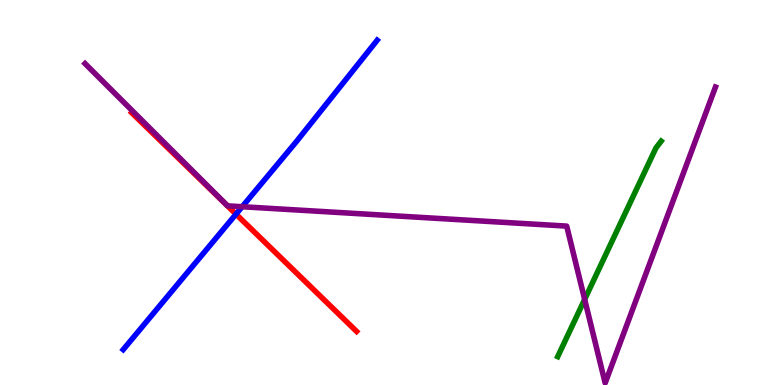[{'lines': ['blue', 'red'], 'intersections': [{'x': 3.05, 'y': 4.44}]}, {'lines': ['green', 'red'], 'intersections': []}, {'lines': ['purple', 'red'], 'intersections': []}, {'lines': ['blue', 'green'], 'intersections': []}, {'lines': ['blue', 'purple'], 'intersections': [{'x': 3.12, 'y': 4.63}]}, {'lines': ['green', 'purple'], 'intersections': [{'x': 7.54, 'y': 2.22}]}]